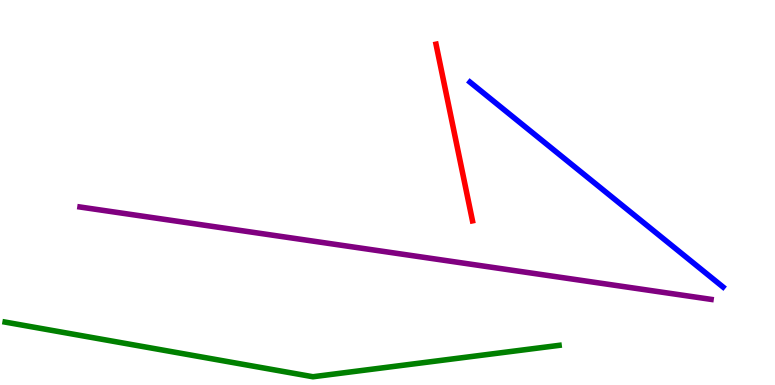[{'lines': ['blue', 'red'], 'intersections': []}, {'lines': ['green', 'red'], 'intersections': []}, {'lines': ['purple', 'red'], 'intersections': []}, {'lines': ['blue', 'green'], 'intersections': []}, {'lines': ['blue', 'purple'], 'intersections': []}, {'lines': ['green', 'purple'], 'intersections': []}]